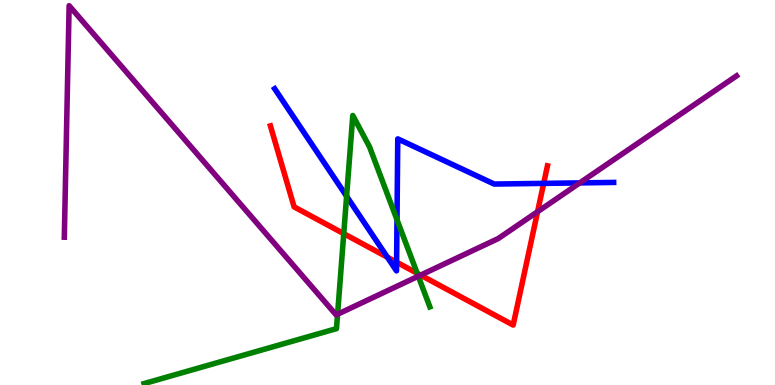[{'lines': ['blue', 'red'], 'intersections': [{'x': 5.0, 'y': 3.32}, {'x': 5.12, 'y': 3.19}, {'x': 7.02, 'y': 5.24}]}, {'lines': ['green', 'red'], 'intersections': [{'x': 4.44, 'y': 3.93}, {'x': 5.38, 'y': 2.9}]}, {'lines': ['purple', 'red'], 'intersections': [{'x': 5.43, 'y': 2.85}, {'x': 6.94, 'y': 4.5}]}, {'lines': ['blue', 'green'], 'intersections': [{'x': 4.47, 'y': 4.9}, {'x': 5.12, 'y': 4.29}]}, {'lines': ['blue', 'purple'], 'intersections': [{'x': 7.48, 'y': 5.25}]}, {'lines': ['green', 'purple'], 'intersections': [{'x': 4.36, 'y': 1.84}, {'x': 5.4, 'y': 2.83}]}]